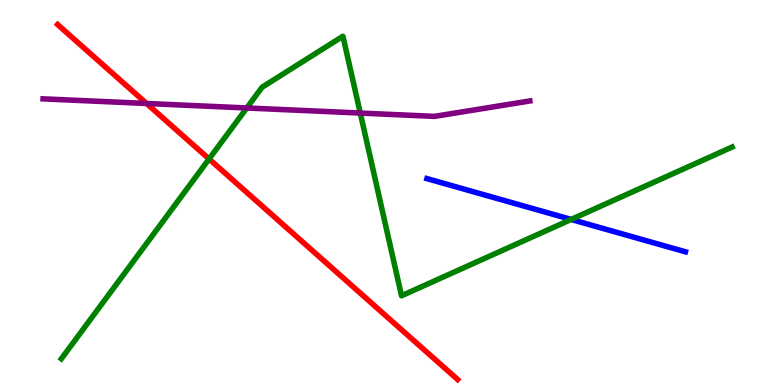[{'lines': ['blue', 'red'], 'intersections': []}, {'lines': ['green', 'red'], 'intersections': [{'x': 2.7, 'y': 5.87}]}, {'lines': ['purple', 'red'], 'intersections': [{'x': 1.89, 'y': 7.31}]}, {'lines': ['blue', 'green'], 'intersections': [{'x': 7.37, 'y': 4.3}]}, {'lines': ['blue', 'purple'], 'intersections': []}, {'lines': ['green', 'purple'], 'intersections': [{'x': 3.18, 'y': 7.2}, {'x': 4.65, 'y': 7.06}]}]